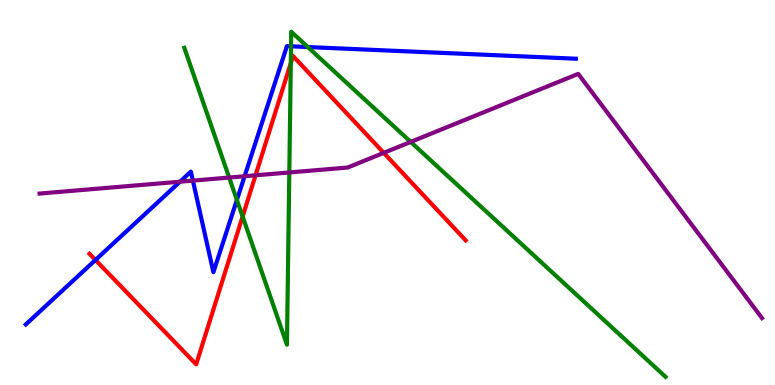[{'lines': ['blue', 'red'], 'intersections': [{'x': 1.23, 'y': 3.25}]}, {'lines': ['green', 'red'], 'intersections': [{'x': 3.13, 'y': 4.38}, {'x': 3.75, 'y': 8.36}]}, {'lines': ['purple', 'red'], 'intersections': [{'x': 3.3, 'y': 5.45}, {'x': 4.95, 'y': 6.03}]}, {'lines': ['blue', 'green'], 'intersections': [{'x': 3.06, 'y': 4.81}, {'x': 3.76, 'y': 8.8}, {'x': 3.97, 'y': 8.78}]}, {'lines': ['blue', 'purple'], 'intersections': [{'x': 2.32, 'y': 5.28}, {'x': 2.49, 'y': 5.31}, {'x': 3.16, 'y': 5.42}]}, {'lines': ['green', 'purple'], 'intersections': [{'x': 2.96, 'y': 5.39}, {'x': 3.73, 'y': 5.52}, {'x': 5.3, 'y': 6.31}]}]